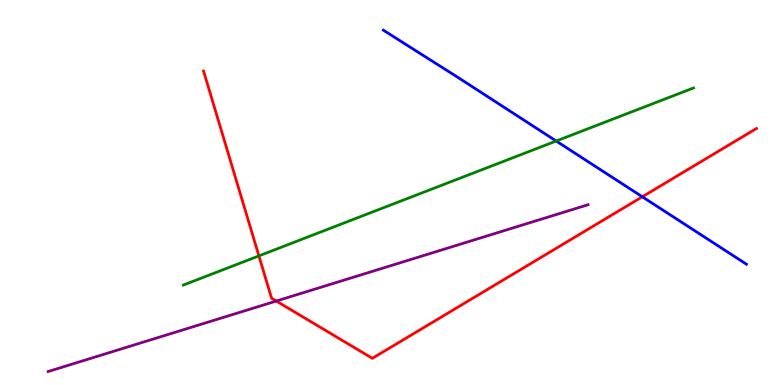[{'lines': ['blue', 'red'], 'intersections': [{'x': 8.29, 'y': 4.89}]}, {'lines': ['green', 'red'], 'intersections': [{'x': 3.34, 'y': 3.35}]}, {'lines': ['purple', 'red'], 'intersections': [{'x': 3.56, 'y': 2.18}]}, {'lines': ['blue', 'green'], 'intersections': [{'x': 7.18, 'y': 6.34}]}, {'lines': ['blue', 'purple'], 'intersections': []}, {'lines': ['green', 'purple'], 'intersections': []}]